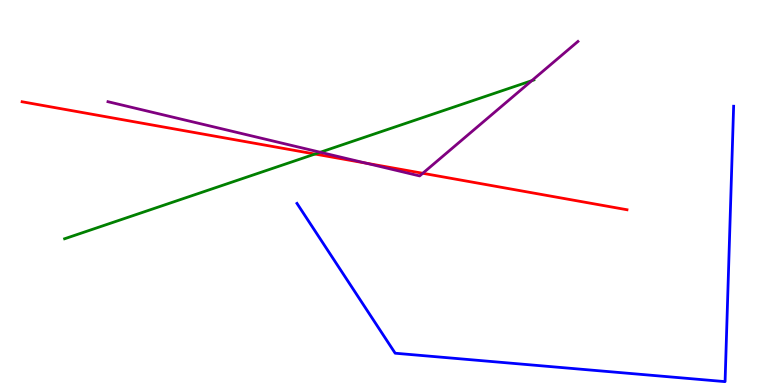[{'lines': ['blue', 'red'], 'intersections': []}, {'lines': ['green', 'red'], 'intersections': [{'x': 4.06, 'y': 6.0}]}, {'lines': ['purple', 'red'], 'intersections': [{'x': 4.72, 'y': 5.76}, {'x': 5.46, 'y': 5.5}]}, {'lines': ['blue', 'green'], 'intersections': []}, {'lines': ['blue', 'purple'], 'intersections': []}, {'lines': ['green', 'purple'], 'intersections': [{'x': 4.13, 'y': 6.05}, {'x': 6.86, 'y': 7.9}]}]